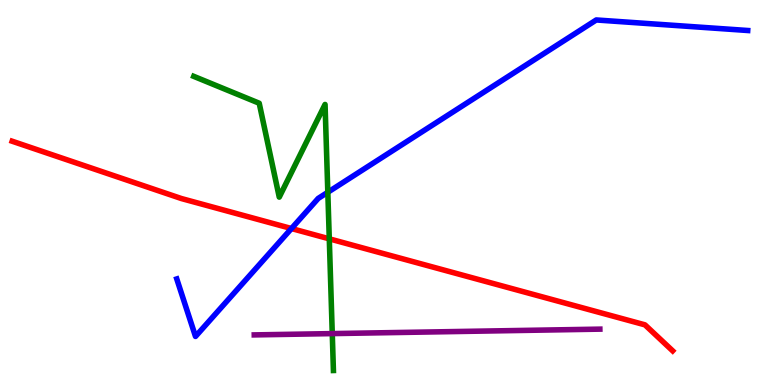[{'lines': ['blue', 'red'], 'intersections': [{'x': 3.76, 'y': 4.06}]}, {'lines': ['green', 'red'], 'intersections': [{'x': 4.25, 'y': 3.8}]}, {'lines': ['purple', 'red'], 'intersections': []}, {'lines': ['blue', 'green'], 'intersections': [{'x': 4.23, 'y': 5.01}]}, {'lines': ['blue', 'purple'], 'intersections': []}, {'lines': ['green', 'purple'], 'intersections': [{'x': 4.29, 'y': 1.34}]}]